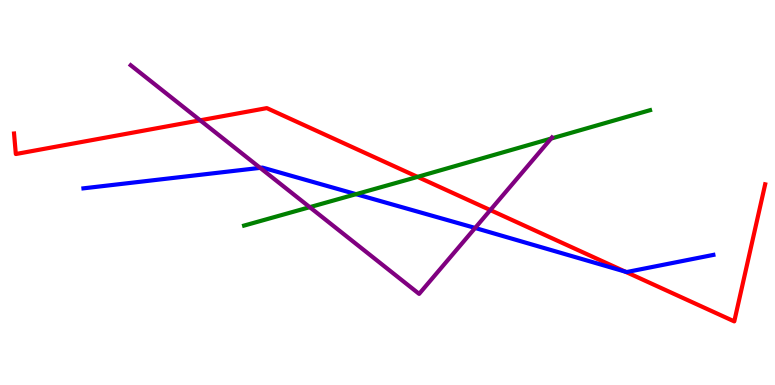[{'lines': ['blue', 'red'], 'intersections': [{'x': 8.07, 'y': 2.95}]}, {'lines': ['green', 'red'], 'intersections': [{'x': 5.39, 'y': 5.41}]}, {'lines': ['purple', 'red'], 'intersections': [{'x': 2.58, 'y': 6.88}, {'x': 6.33, 'y': 4.54}]}, {'lines': ['blue', 'green'], 'intersections': [{'x': 4.59, 'y': 4.96}]}, {'lines': ['blue', 'purple'], 'intersections': [{'x': 3.36, 'y': 5.64}, {'x': 6.13, 'y': 4.08}]}, {'lines': ['green', 'purple'], 'intersections': [{'x': 4.0, 'y': 4.62}, {'x': 7.11, 'y': 6.4}]}]